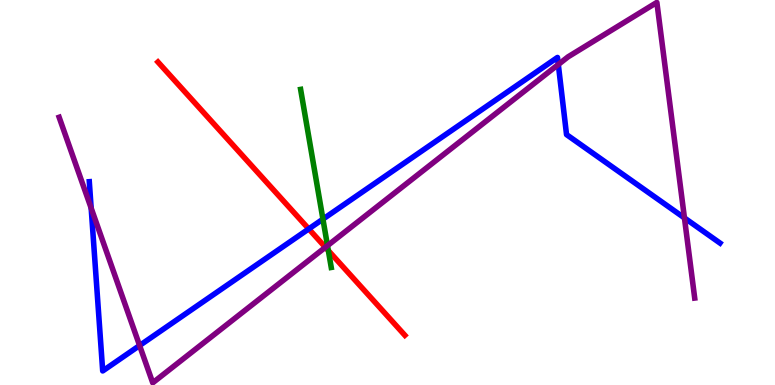[{'lines': ['blue', 'red'], 'intersections': [{'x': 3.98, 'y': 4.05}]}, {'lines': ['green', 'red'], 'intersections': [{'x': 4.24, 'y': 3.49}]}, {'lines': ['purple', 'red'], 'intersections': [{'x': 4.2, 'y': 3.58}]}, {'lines': ['blue', 'green'], 'intersections': [{'x': 4.17, 'y': 4.31}]}, {'lines': ['blue', 'purple'], 'intersections': [{'x': 1.18, 'y': 4.59}, {'x': 1.8, 'y': 1.03}, {'x': 7.2, 'y': 8.32}, {'x': 8.83, 'y': 4.34}]}, {'lines': ['green', 'purple'], 'intersections': [{'x': 4.23, 'y': 3.62}]}]